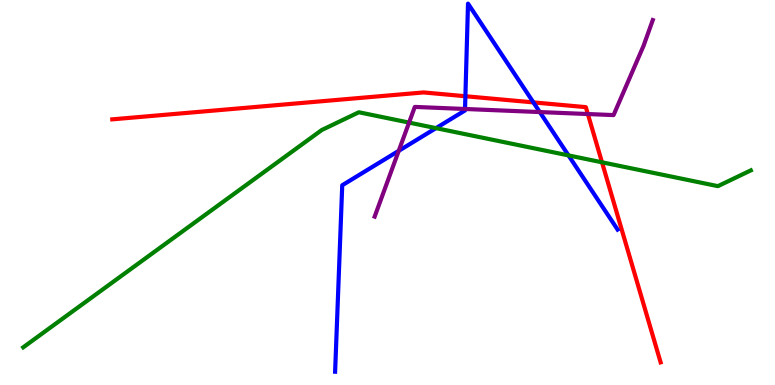[{'lines': ['blue', 'red'], 'intersections': [{'x': 6.01, 'y': 7.5}, {'x': 6.88, 'y': 7.34}]}, {'lines': ['green', 'red'], 'intersections': [{'x': 7.77, 'y': 5.78}]}, {'lines': ['purple', 'red'], 'intersections': [{'x': 7.59, 'y': 7.04}]}, {'lines': ['blue', 'green'], 'intersections': [{'x': 5.63, 'y': 6.67}, {'x': 7.34, 'y': 5.96}]}, {'lines': ['blue', 'purple'], 'intersections': [{'x': 5.14, 'y': 6.08}, {'x': 6.0, 'y': 7.17}, {'x': 6.97, 'y': 7.09}]}, {'lines': ['green', 'purple'], 'intersections': [{'x': 5.28, 'y': 6.82}]}]